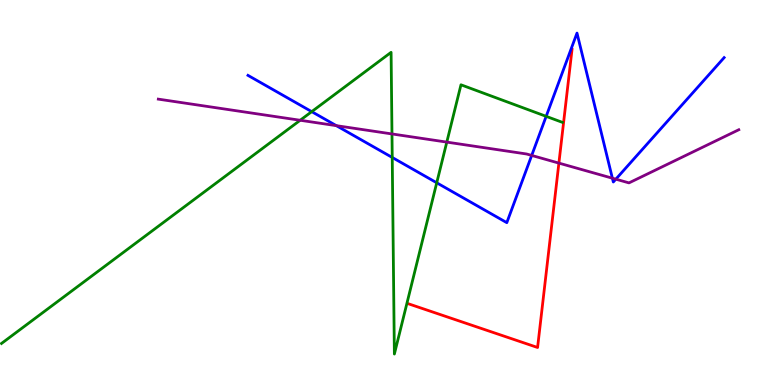[{'lines': ['blue', 'red'], 'intersections': []}, {'lines': ['green', 'red'], 'intersections': []}, {'lines': ['purple', 'red'], 'intersections': [{'x': 7.21, 'y': 5.76}]}, {'lines': ['blue', 'green'], 'intersections': [{'x': 4.02, 'y': 7.1}, {'x': 5.06, 'y': 5.91}, {'x': 5.64, 'y': 5.25}, {'x': 7.05, 'y': 6.98}]}, {'lines': ['blue', 'purple'], 'intersections': [{'x': 4.34, 'y': 6.74}, {'x': 6.86, 'y': 5.96}, {'x': 7.9, 'y': 5.37}, {'x': 7.95, 'y': 5.35}]}, {'lines': ['green', 'purple'], 'intersections': [{'x': 3.87, 'y': 6.88}, {'x': 5.06, 'y': 6.52}, {'x': 5.77, 'y': 6.31}]}]